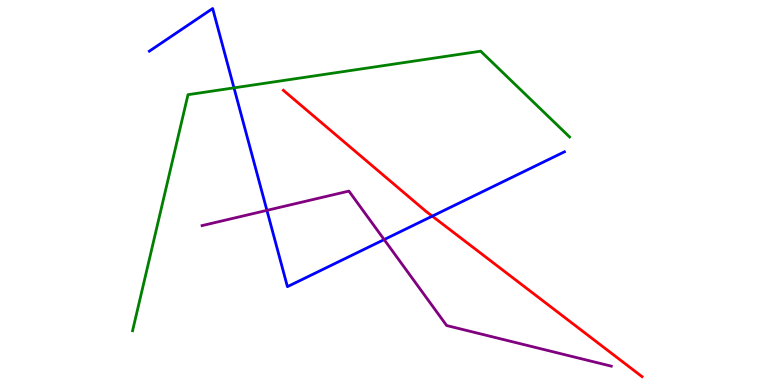[{'lines': ['blue', 'red'], 'intersections': [{'x': 5.58, 'y': 4.39}]}, {'lines': ['green', 'red'], 'intersections': []}, {'lines': ['purple', 'red'], 'intersections': []}, {'lines': ['blue', 'green'], 'intersections': [{'x': 3.02, 'y': 7.72}]}, {'lines': ['blue', 'purple'], 'intersections': [{'x': 3.44, 'y': 4.54}, {'x': 4.96, 'y': 3.78}]}, {'lines': ['green', 'purple'], 'intersections': []}]